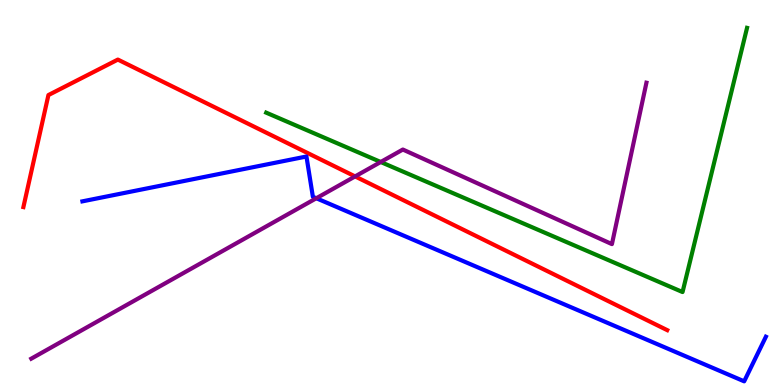[{'lines': ['blue', 'red'], 'intersections': []}, {'lines': ['green', 'red'], 'intersections': []}, {'lines': ['purple', 'red'], 'intersections': [{'x': 4.58, 'y': 5.42}]}, {'lines': ['blue', 'green'], 'intersections': []}, {'lines': ['blue', 'purple'], 'intersections': [{'x': 4.08, 'y': 4.85}]}, {'lines': ['green', 'purple'], 'intersections': [{'x': 4.91, 'y': 5.79}]}]